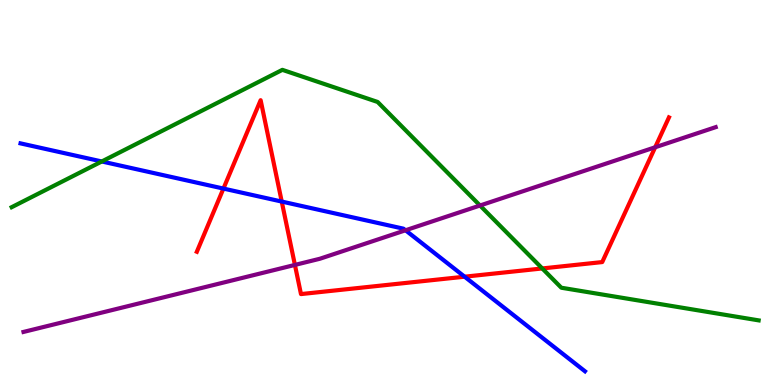[{'lines': ['blue', 'red'], 'intersections': [{'x': 2.88, 'y': 5.1}, {'x': 3.64, 'y': 4.76}, {'x': 5.99, 'y': 2.81}]}, {'lines': ['green', 'red'], 'intersections': [{'x': 7.0, 'y': 3.03}]}, {'lines': ['purple', 'red'], 'intersections': [{'x': 3.81, 'y': 3.12}, {'x': 8.45, 'y': 6.17}]}, {'lines': ['blue', 'green'], 'intersections': [{'x': 1.31, 'y': 5.81}]}, {'lines': ['blue', 'purple'], 'intersections': [{'x': 5.23, 'y': 4.02}]}, {'lines': ['green', 'purple'], 'intersections': [{'x': 6.19, 'y': 4.66}]}]